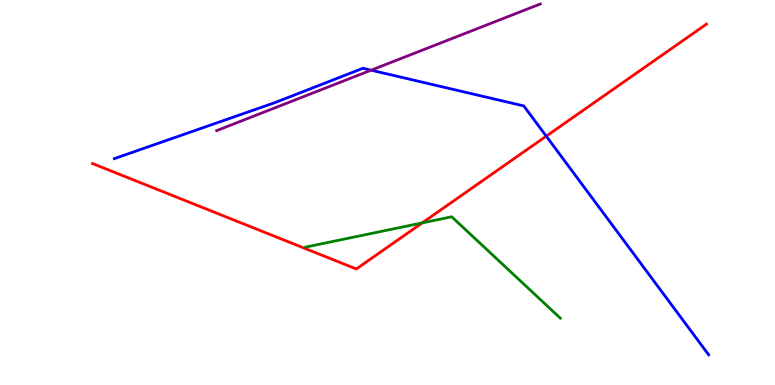[{'lines': ['blue', 'red'], 'intersections': [{'x': 7.05, 'y': 6.46}]}, {'lines': ['green', 'red'], 'intersections': [{'x': 5.45, 'y': 4.21}]}, {'lines': ['purple', 'red'], 'intersections': []}, {'lines': ['blue', 'green'], 'intersections': []}, {'lines': ['blue', 'purple'], 'intersections': [{'x': 4.79, 'y': 8.18}]}, {'lines': ['green', 'purple'], 'intersections': []}]